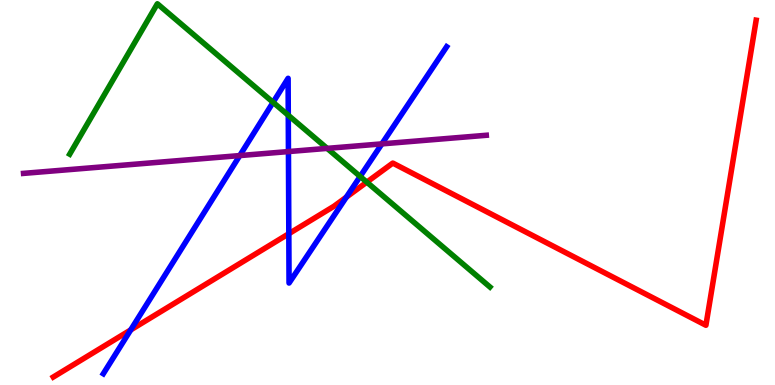[{'lines': ['blue', 'red'], 'intersections': [{'x': 1.69, 'y': 1.43}, {'x': 3.73, 'y': 3.93}, {'x': 4.47, 'y': 4.88}]}, {'lines': ['green', 'red'], 'intersections': [{'x': 4.73, 'y': 5.27}]}, {'lines': ['purple', 'red'], 'intersections': []}, {'lines': ['blue', 'green'], 'intersections': [{'x': 3.52, 'y': 7.34}, {'x': 3.72, 'y': 7.01}, {'x': 4.65, 'y': 5.42}]}, {'lines': ['blue', 'purple'], 'intersections': [{'x': 3.09, 'y': 5.96}, {'x': 3.72, 'y': 6.06}, {'x': 4.93, 'y': 6.26}]}, {'lines': ['green', 'purple'], 'intersections': [{'x': 4.22, 'y': 6.15}]}]